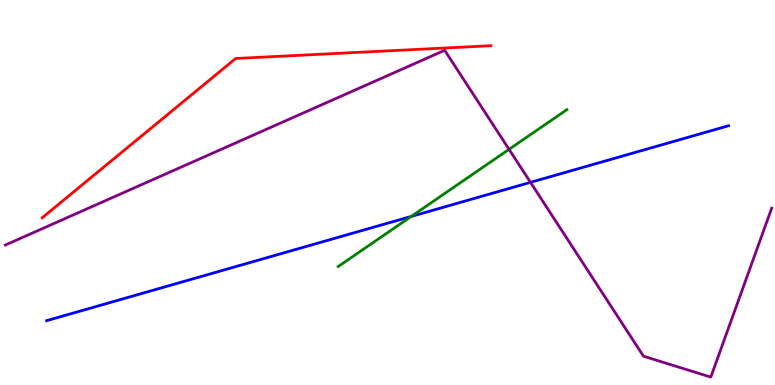[{'lines': ['blue', 'red'], 'intersections': []}, {'lines': ['green', 'red'], 'intersections': []}, {'lines': ['purple', 'red'], 'intersections': []}, {'lines': ['blue', 'green'], 'intersections': [{'x': 5.31, 'y': 4.38}]}, {'lines': ['blue', 'purple'], 'intersections': [{'x': 6.85, 'y': 5.26}]}, {'lines': ['green', 'purple'], 'intersections': [{'x': 6.57, 'y': 6.12}]}]